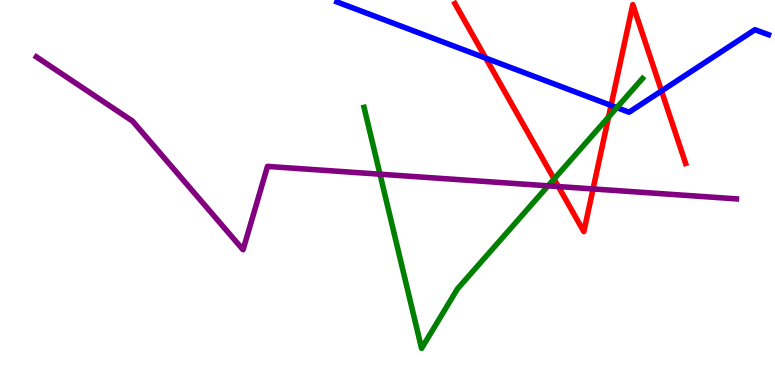[{'lines': ['blue', 'red'], 'intersections': [{'x': 6.27, 'y': 8.49}, {'x': 7.88, 'y': 7.26}, {'x': 8.54, 'y': 7.64}]}, {'lines': ['green', 'red'], 'intersections': [{'x': 7.15, 'y': 5.35}, {'x': 7.85, 'y': 6.96}]}, {'lines': ['purple', 'red'], 'intersections': [{'x': 7.2, 'y': 5.15}, {'x': 7.65, 'y': 5.09}]}, {'lines': ['blue', 'green'], 'intersections': [{'x': 7.96, 'y': 7.2}]}, {'lines': ['blue', 'purple'], 'intersections': []}, {'lines': ['green', 'purple'], 'intersections': [{'x': 4.9, 'y': 5.48}, {'x': 7.07, 'y': 5.17}]}]